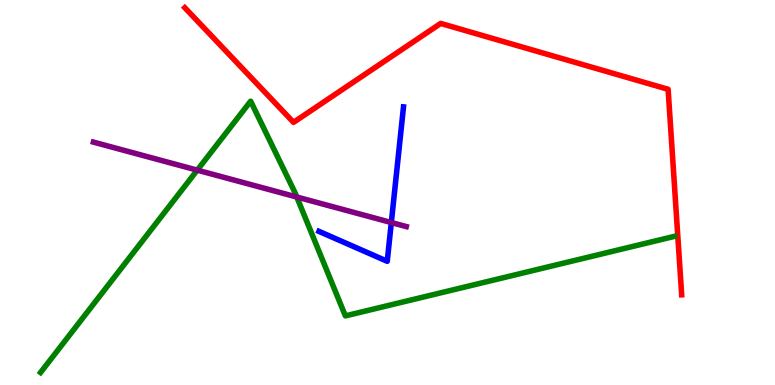[{'lines': ['blue', 'red'], 'intersections': []}, {'lines': ['green', 'red'], 'intersections': []}, {'lines': ['purple', 'red'], 'intersections': []}, {'lines': ['blue', 'green'], 'intersections': []}, {'lines': ['blue', 'purple'], 'intersections': [{'x': 5.05, 'y': 4.22}]}, {'lines': ['green', 'purple'], 'intersections': [{'x': 2.55, 'y': 5.58}, {'x': 3.83, 'y': 4.88}]}]